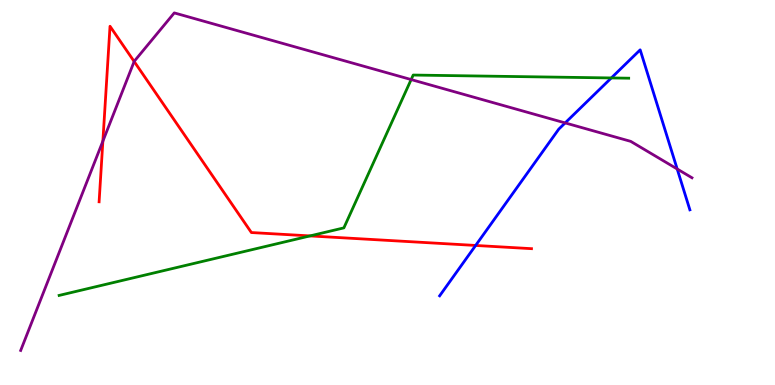[{'lines': ['blue', 'red'], 'intersections': [{'x': 6.14, 'y': 3.62}]}, {'lines': ['green', 'red'], 'intersections': [{'x': 4.0, 'y': 3.87}]}, {'lines': ['purple', 'red'], 'intersections': [{'x': 1.33, 'y': 6.33}, {'x': 1.73, 'y': 8.4}]}, {'lines': ['blue', 'green'], 'intersections': [{'x': 7.89, 'y': 7.98}]}, {'lines': ['blue', 'purple'], 'intersections': [{'x': 7.29, 'y': 6.81}, {'x': 8.74, 'y': 5.61}]}, {'lines': ['green', 'purple'], 'intersections': [{'x': 5.31, 'y': 7.93}]}]